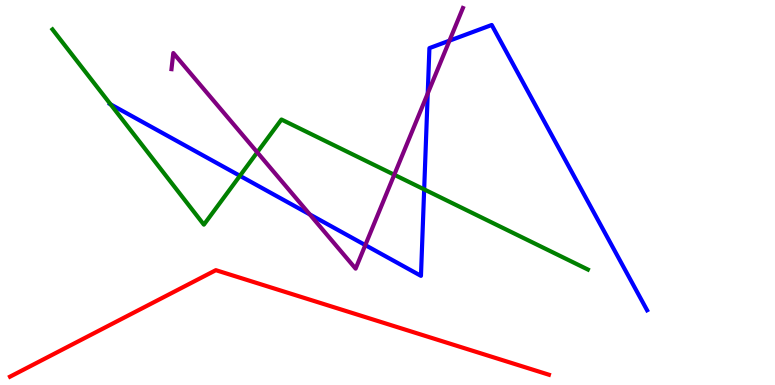[{'lines': ['blue', 'red'], 'intersections': []}, {'lines': ['green', 'red'], 'intersections': []}, {'lines': ['purple', 'red'], 'intersections': []}, {'lines': ['blue', 'green'], 'intersections': [{'x': 1.43, 'y': 7.29}, {'x': 3.1, 'y': 5.43}, {'x': 5.47, 'y': 5.08}]}, {'lines': ['blue', 'purple'], 'intersections': [{'x': 4.0, 'y': 4.43}, {'x': 4.71, 'y': 3.63}, {'x': 5.52, 'y': 7.57}, {'x': 5.8, 'y': 8.94}]}, {'lines': ['green', 'purple'], 'intersections': [{'x': 3.32, 'y': 6.04}, {'x': 5.09, 'y': 5.46}]}]